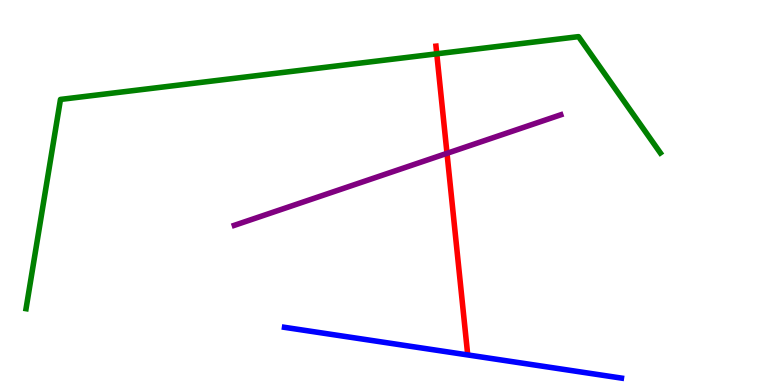[{'lines': ['blue', 'red'], 'intersections': []}, {'lines': ['green', 'red'], 'intersections': [{'x': 5.64, 'y': 8.6}]}, {'lines': ['purple', 'red'], 'intersections': [{'x': 5.77, 'y': 6.02}]}, {'lines': ['blue', 'green'], 'intersections': []}, {'lines': ['blue', 'purple'], 'intersections': []}, {'lines': ['green', 'purple'], 'intersections': []}]